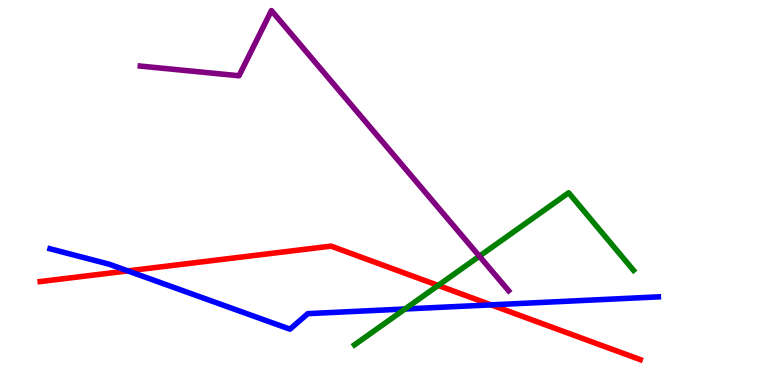[{'lines': ['blue', 'red'], 'intersections': [{'x': 1.65, 'y': 2.96}, {'x': 6.34, 'y': 2.08}]}, {'lines': ['green', 'red'], 'intersections': [{'x': 5.65, 'y': 2.59}]}, {'lines': ['purple', 'red'], 'intersections': []}, {'lines': ['blue', 'green'], 'intersections': [{'x': 5.23, 'y': 1.97}]}, {'lines': ['blue', 'purple'], 'intersections': []}, {'lines': ['green', 'purple'], 'intersections': [{'x': 6.19, 'y': 3.35}]}]